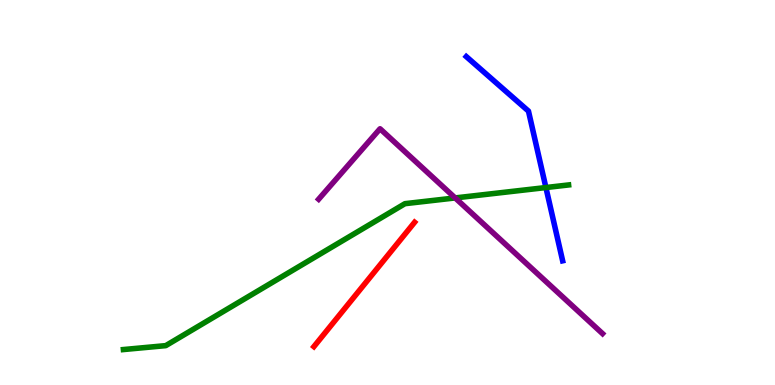[{'lines': ['blue', 'red'], 'intersections': []}, {'lines': ['green', 'red'], 'intersections': []}, {'lines': ['purple', 'red'], 'intersections': []}, {'lines': ['blue', 'green'], 'intersections': [{'x': 7.04, 'y': 5.13}]}, {'lines': ['blue', 'purple'], 'intersections': []}, {'lines': ['green', 'purple'], 'intersections': [{'x': 5.87, 'y': 4.86}]}]